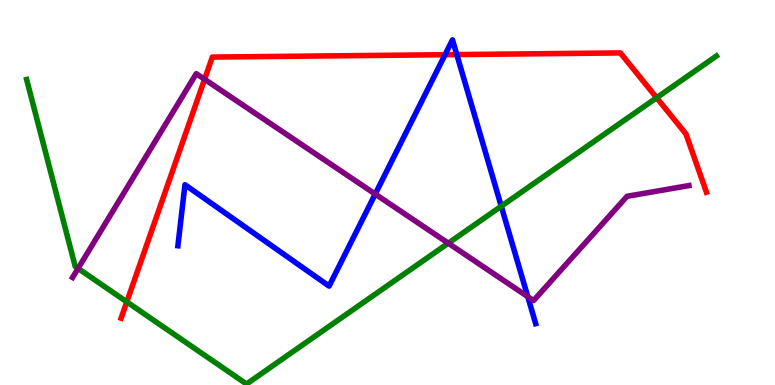[{'lines': ['blue', 'red'], 'intersections': [{'x': 5.74, 'y': 8.58}, {'x': 5.89, 'y': 8.58}]}, {'lines': ['green', 'red'], 'intersections': [{'x': 1.64, 'y': 2.16}, {'x': 8.47, 'y': 7.46}]}, {'lines': ['purple', 'red'], 'intersections': [{'x': 2.64, 'y': 7.94}]}, {'lines': ['blue', 'green'], 'intersections': [{'x': 6.47, 'y': 4.64}]}, {'lines': ['blue', 'purple'], 'intersections': [{'x': 4.84, 'y': 4.96}, {'x': 6.81, 'y': 2.29}]}, {'lines': ['green', 'purple'], 'intersections': [{'x': 1.01, 'y': 3.03}, {'x': 5.78, 'y': 3.68}]}]